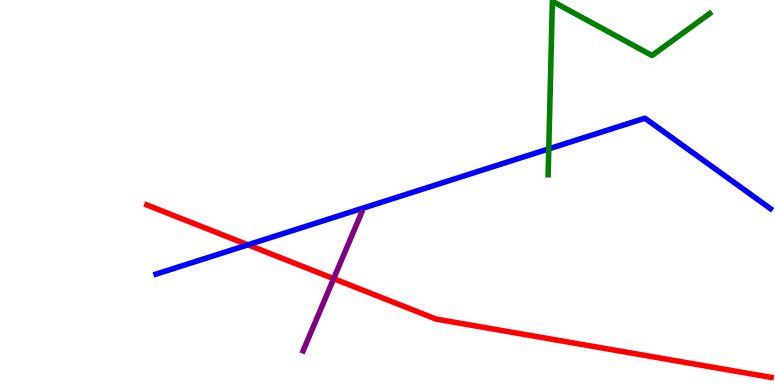[{'lines': ['blue', 'red'], 'intersections': [{'x': 3.2, 'y': 3.64}]}, {'lines': ['green', 'red'], 'intersections': []}, {'lines': ['purple', 'red'], 'intersections': [{'x': 4.31, 'y': 2.76}]}, {'lines': ['blue', 'green'], 'intersections': [{'x': 7.08, 'y': 6.13}]}, {'lines': ['blue', 'purple'], 'intersections': []}, {'lines': ['green', 'purple'], 'intersections': []}]